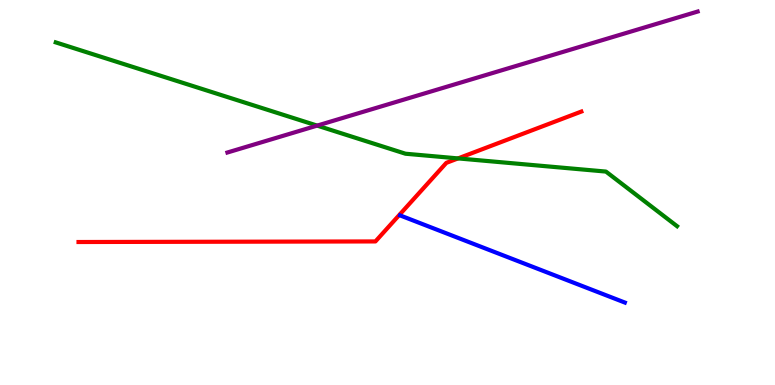[{'lines': ['blue', 'red'], 'intersections': []}, {'lines': ['green', 'red'], 'intersections': [{'x': 5.91, 'y': 5.89}]}, {'lines': ['purple', 'red'], 'intersections': []}, {'lines': ['blue', 'green'], 'intersections': []}, {'lines': ['blue', 'purple'], 'intersections': []}, {'lines': ['green', 'purple'], 'intersections': [{'x': 4.09, 'y': 6.74}]}]